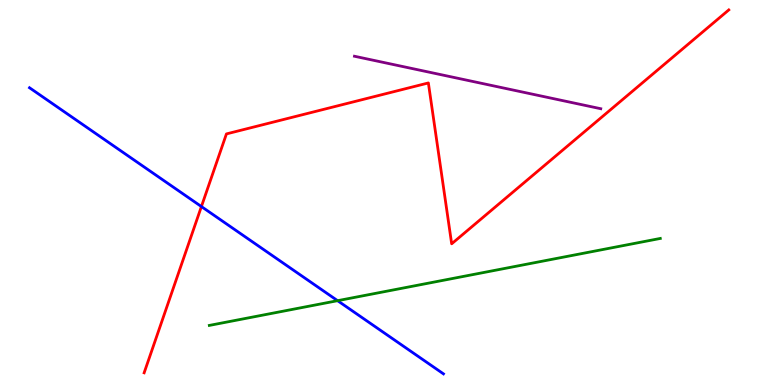[{'lines': ['blue', 'red'], 'intersections': [{'x': 2.6, 'y': 4.63}]}, {'lines': ['green', 'red'], 'intersections': []}, {'lines': ['purple', 'red'], 'intersections': []}, {'lines': ['blue', 'green'], 'intersections': [{'x': 4.36, 'y': 2.19}]}, {'lines': ['blue', 'purple'], 'intersections': []}, {'lines': ['green', 'purple'], 'intersections': []}]